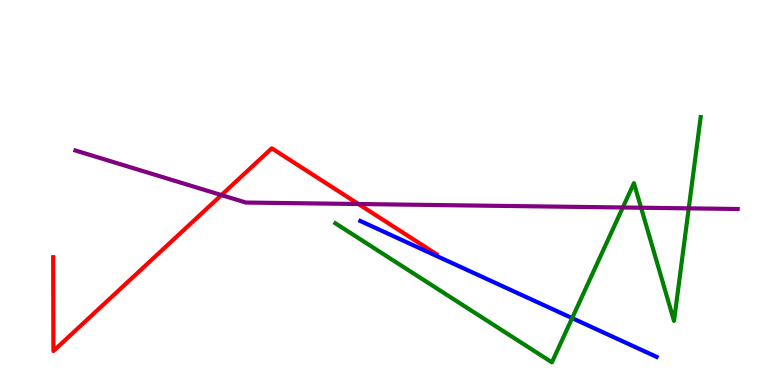[{'lines': ['blue', 'red'], 'intersections': []}, {'lines': ['green', 'red'], 'intersections': []}, {'lines': ['purple', 'red'], 'intersections': [{'x': 2.86, 'y': 4.93}, {'x': 4.62, 'y': 4.7}]}, {'lines': ['blue', 'green'], 'intersections': [{'x': 7.38, 'y': 1.74}]}, {'lines': ['blue', 'purple'], 'intersections': []}, {'lines': ['green', 'purple'], 'intersections': [{'x': 8.04, 'y': 4.61}, {'x': 8.27, 'y': 4.6}, {'x': 8.89, 'y': 4.59}]}]